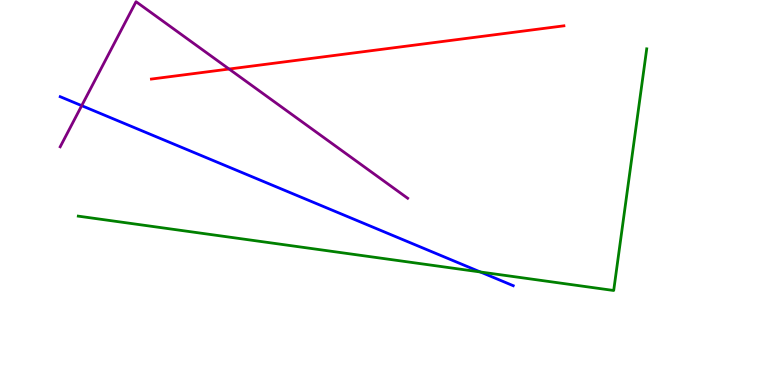[{'lines': ['blue', 'red'], 'intersections': []}, {'lines': ['green', 'red'], 'intersections': []}, {'lines': ['purple', 'red'], 'intersections': [{'x': 2.96, 'y': 8.21}]}, {'lines': ['blue', 'green'], 'intersections': [{'x': 6.2, 'y': 2.94}]}, {'lines': ['blue', 'purple'], 'intersections': [{'x': 1.05, 'y': 7.26}]}, {'lines': ['green', 'purple'], 'intersections': []}]